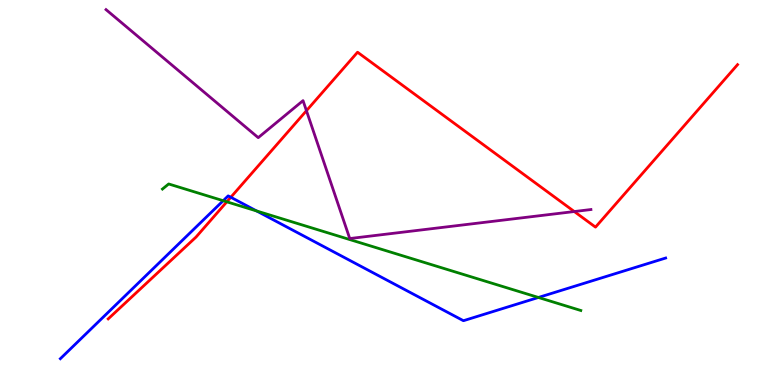[{'lines': ['blue', 'red'], 'intersections': [{'x': 2.98, 'y': 4.88}]}, {'lines': ['green', 'red'], 'intersections': [{'x': 2.93, 'y': 4.76}]}, {'lines': ['purple', 'red'], 'intersections': [{'x': 3.95, 'y': 7.12}, {'x': 7.41, 'y': 4.51}]}, {'lines': ['blue', 'green'], 'intersections': [{'x': 2.88, 'y': 4.79}, {'x': 3.31, 'y': 4.52}, {'x': 6.95, 'y': 2.27}]}, {'lines': ['blue', 'purple'], 'intersections': []}, {'lines': ['green', 'purple'], 'intersections': []}]